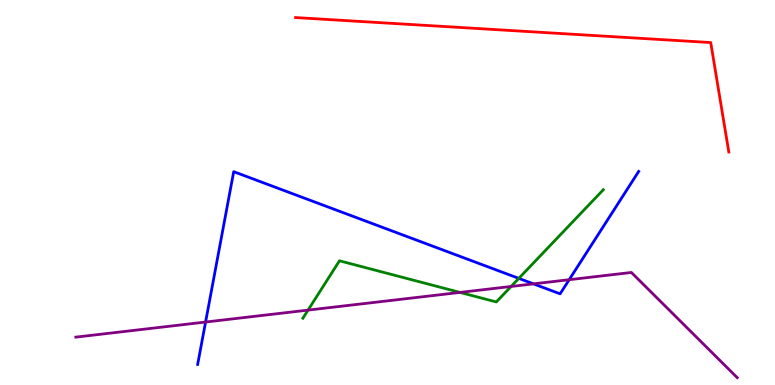[{'lines': ['blue', 'red'], 'intersections': []}, {'lines': ['green', 'red'], 'intersections': []}, {'lines': ['purple', 'red'], 'intersections': []}, {'lines': ['blue', 'green'], 'intersections': [{'x': 6.69, 'y': 2.77}]}, {'lines': ['blue', 'purple'], 'intersections': [{'x': 2.65, 'y': 1.64}, {'x': 6.88, 'y': 2.63}, {'x': 7.34, 'y': 2.73}]}, {'lines': ['green', 'purple'], 'intersections': [{'x': 3.97, 'y': 1.95}, {'x': 5.94, 'y': 2.4}, {'x': 6.59, 'y': 2.56}]}]